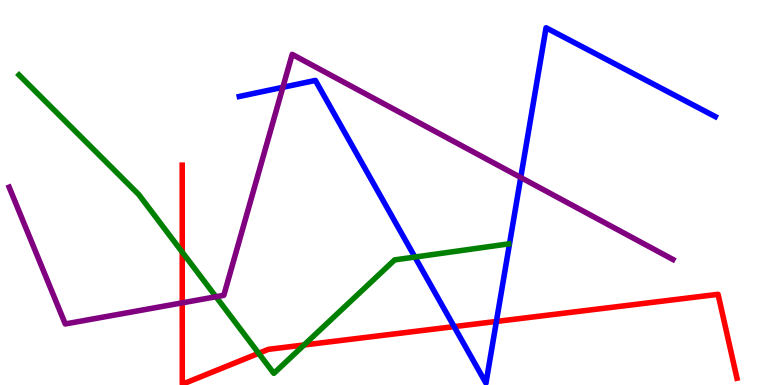[{'lines': ['blue', 'red'], 'intersections': [{'x': 5.86, 'y': 1.52}, {'x': 6.41, 'y': 1.65}]}, {'lines': ['green', 'red'], 'intersections': [{'x': 2.35, 'y': 3.45}, {'x': 3.34, 'y': 0.824}, {'x': 3.92, 'y': 1.04}]}, {'lines': ['purple', 'red'], 'intersections': [{'x': 2.35, 'y': 2.13}]}, {'lines': ['blue', 'green'], 'intersections': [{'x': 5.35, 'y': 3.32}]}, {'lines': ['blue', 'purple'], 'intersections': [{'x': 3.65, 'y': 7.73}, {'x': 6.72, 'y': 5.39}]}, {'lines': ['green', 'purple'], 'intersections': [{'x': 2.79, 'y': 2.29}]}]